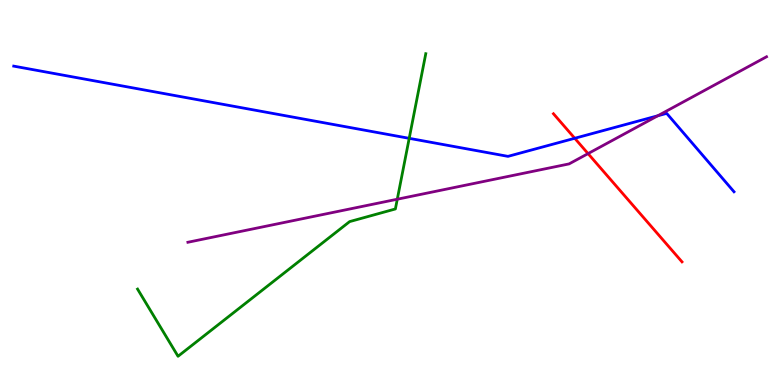[{'lines': ['blue', 'red'], 'intersections': [{'x': 7.42, 'y': 6.41}]}, {'lines': ['green', 'red'], 'intersections': []}, {'lines': ['purple', 'red'], 'intersections': [{'x': 7.59, 'y': 6.01}]}, {'lines': ['blue', 'green'], 'intersections': [{'x': 5.28, 'y': 6.41}]}, {'lines': ['blue', 'purple'], 'intersections': [{'x': 8.49, 'y': 6.99}]}, {'lines': ['green', 'purple'], 'intersections': [{'x': 5.13, 'y': 4.83}]}]